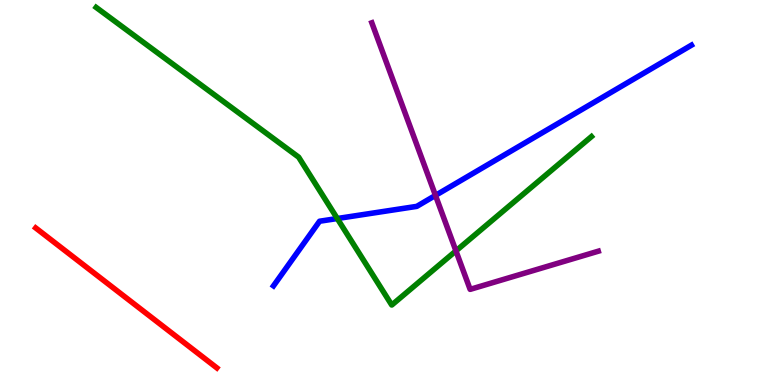[{'lines': ['blue', 'red'], 'intersections': []}, {'lines': ['green', 'red'], 'intersections': []}, {'lines': ['purple', 'red'], 'intersections': []}, {'lines': ['blue', 'green'], 'intersections': [{'x': 4.35, 'y': 4.32}]}, {'lines': ['blue', 'purple'], 'intersections': [{'x': 5.62, 'y': 4.92}]}, {'lines': ['green', 'purple'], 'intersections': [{'x': 5.88, 'y': 3.48}]}]